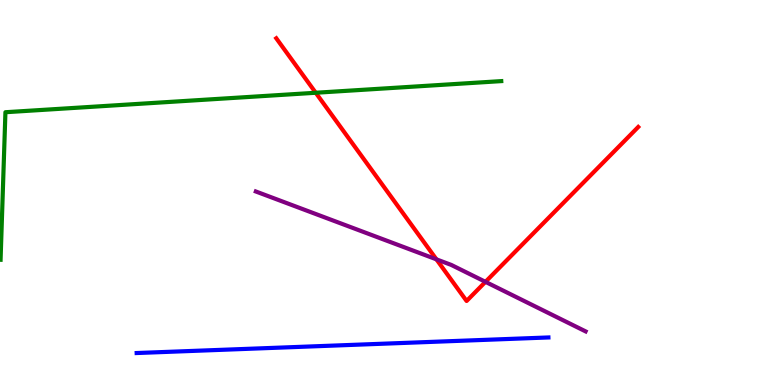[{'lines': ['blue', 'red'], 'intersections': []}, {'lines': ['green', 'red'], 'intersections': [{'x': 4.07, 'y': 7.59}]}, {'lines': ['purple', 'red'], 'intersections': [{'x': 5.63, 'y': 3.26}, {'x': 6.26, 'y': 2.68}]}, {'lines': ['blue', 'green'], 'intersections': []}, {'lines': ['blue', 'purple'], 'intersections': []}, {'lines': ['green', 'purple'], 'intersections': []}]